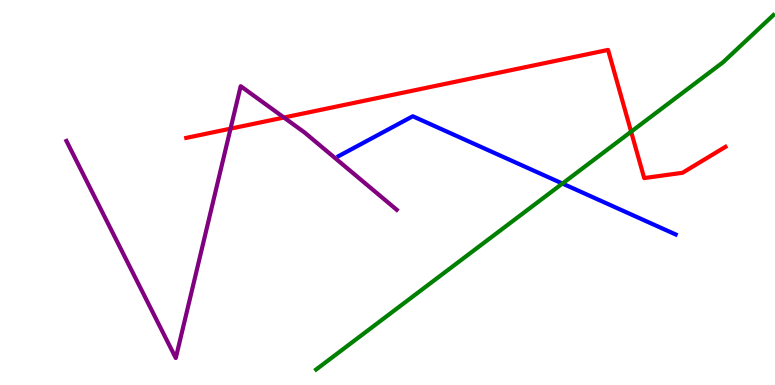[{'lines': ['blue', 'red'], 'intersections': []}, {'lines': ['green', 'red'], 'intersections': [{'x': 8.14, 'y': 6.58}]}, {'lines': ['purple', 'red'], 'intersections': [{'x': 2.97, 'y': 6.66}, {'x': 3.66, 'y': 6.95}]}, {'lines': ['blue', 'green'], 'intersections': [{'x': 7.26, 'y': 5.23}]}, {'lines': ['blue', 'purple'], 'intersections': []}, {'lines': ['green', 'purple'], 'intersections': []}]